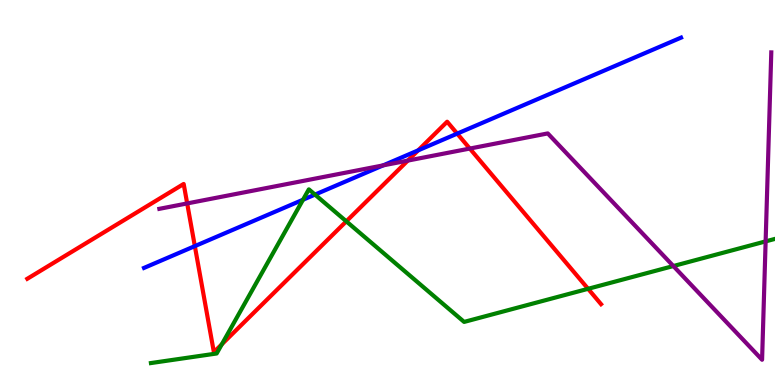[{'lines': ['blue', 'red'], 'intersections': [{'x': 2.51, 'y': 3.61}, {'x': 5.4, 'y': 6.09}, {'x': 5.9, 'y': 6.53}]}, {'lines': ['green', 'red'], 'intersections': [{'x': 2.86, 'y': 1.06}, {'x': 4.47, 'y': 4.25}, {'x': 7.59, 'y': 2.5}]}, {'lines': ['purple', 'red'], 'intersections': [{'x': 2.42, 'y': 4.72}, {'x': 5.26, 'y': 5.83}, {'x': 6.06, 'y': 6.14}]}, {'lines': ['blue', 'green'], 'intersections': [{'x': 3.91, 'y': 4.81}, {'x': 4.06, 'y': 4.95}]}, {'lines': ['blue', 'purple'], 'intersections': [{'x': 4.94, 'y': 5.7}]}, {'lines': ['green', 'purple'], 'intersections': [{'x': 8.69, 'y': 3.09}, {'x': 9.88, 'y': 3.73}]}]